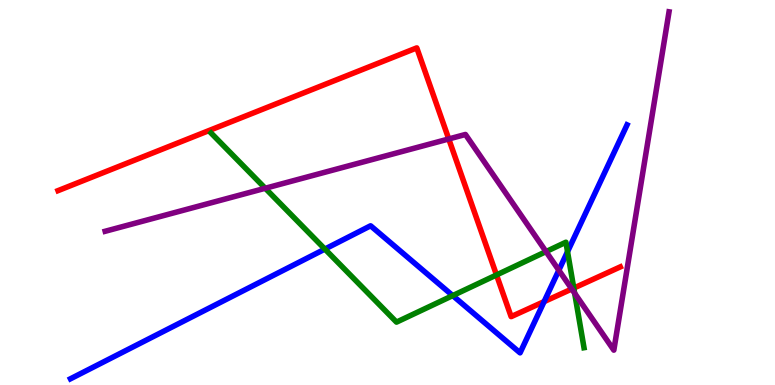[{'lines': ['blue', 'red'], 'intersections': [{'x': 7.02, 'y': 2.17}]}, {'lines': ['green', 'red'], 'intersections': [{'x': 6.41, 'y': 2.86}, {'x': 7.4, 'y': 2.52}]}, {'lines': ['purple', 'red'], 'intersections': [{'x': 5.79, 'y': 6.39}, {'x': 7.38, 'y': 2.49}]}, {'lines': ['blue', 'green'], 'intersections': [{'x': 4.19, 'y': 3.53}, {'x': 5.84, 'y': 2.32}, {'x': 7.32, 'y': 3.46}]}, {'lines': ['blue', 'purple'], 'intersections': [{'x': 7.21, 'y': 2.98}]}, {'lines': ['green', 'purple'], 'intersections': [{'x': 3.42, 'y': 5.11}, {'x': 7.05, 'y': 3.46}, {'x': 7.41, 'y': 2.38}]}]